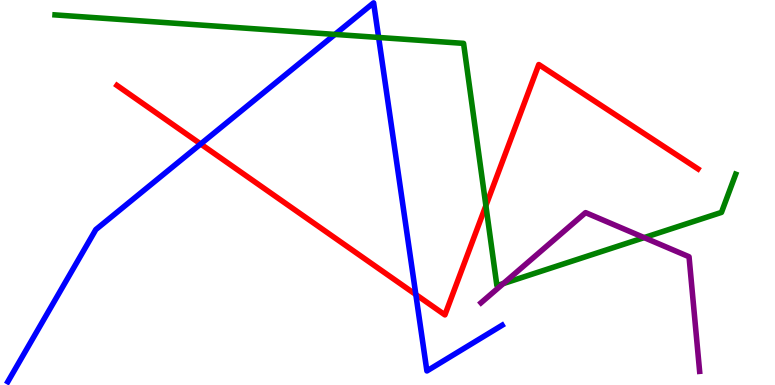[{'lines': ['blue', 'red'], 'intersections': [{'x': 2.59, 'y': 6.26}, {'x': 5.37, 'y': 2.35}]}, {'lines': ['green', 'red'], 'intersections': [{'x': 6.27, 'y': 4.66}]}, {'lines': ['purple', 'red'], 'intersections': []}, {'lines': ['blue', 'green'], 'intersections': [{'x': 4.32, 'y': 9.11}, {'x': 4.89, 'y': 9.03}]}, {'lines': ['blue', 'purple'], 'intersections': []}, {'lines': ['green', 'purple'], 'intersections': [{'x': 6.49, 'y': 2.63}, {'x': 8.31, 'y': 3.83}]}]